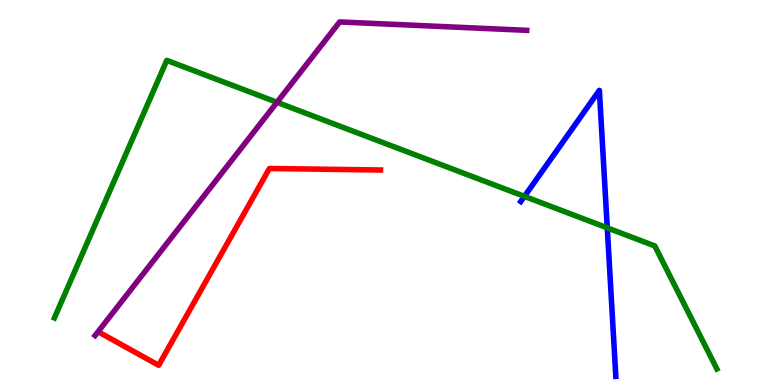[{'lines': ['blue', 'red'], 'intersections': []}, {'lines': ['green', 'red'], 'intersections': []}, {'lines': ['purple', 'red'], 'intersections': []}, {'lines': ['blue', 'green'], 'intersections': [{'x': 6.77, 'y': 4.9}, {'x': 7.84, 'y': 4.08}]}, {'lines': ['blue', 'purple'], 'intersections': []}, {'lines': ['green', 'purple'], 'intersections': [{'x': 3.57, 'y': 7.34}]}]